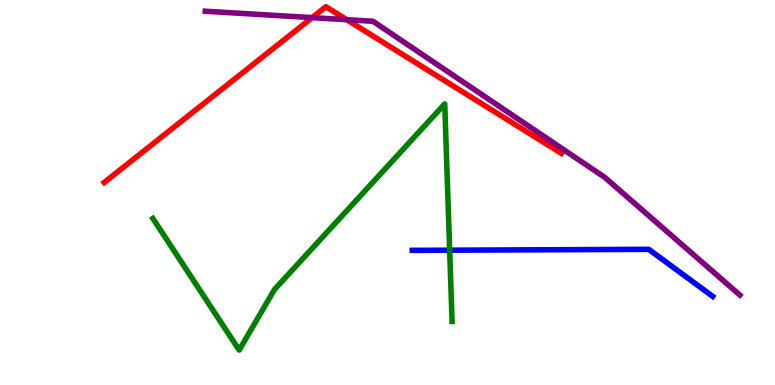[{'lines': ['blue', 'red'], 'intersections': []}, {'lines': ['green', 'red'], 'intersections': []}, {'lines': ['purple', 'red'], 'intersections': [{'x': 4.03, 'y': 9.54}, {'x': 4.47, 'y': 9.49}]}, {'lines': ['blue', 'green'], 'intersections': [{'x': 5.8, 'y': 3.5}]}, {'lines': ['blue', 'purple'], 'intersections': []}, {'lines': ['green', 'purple'], 'intersections': []}]